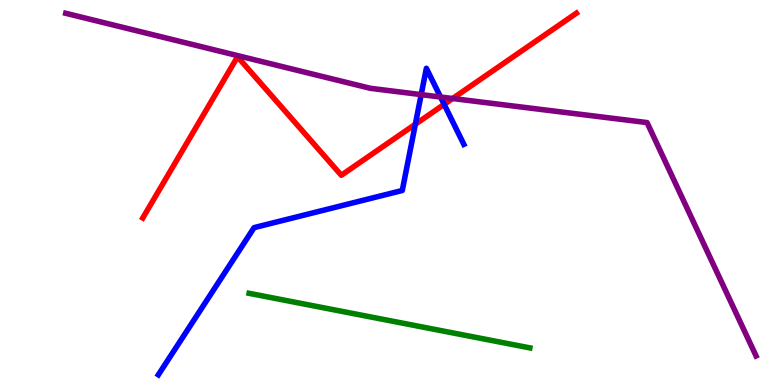[{'lines': ['blue', 'red'], 'intersections': [{'x': 5.36, 'y': 6.77}, {'x': 5.73, 'y': 7.29}]}, {'lines': ['green', 'red'], 'intersections': []}, {'lines': ['purple', 'red'], 'intersections': [{'x': 5.84, 'y': 7.44}]}, {'lines': ['blue', 'green'], 'intersections': []}, {'lines': ['blue', 'purple'], 'intersections': [{'x': 5.43, 'y': 7.54}, {'x': 5.68, 'y': 7.48}]}, {'lines': ['green', 'purple'], 'intersections': []}]